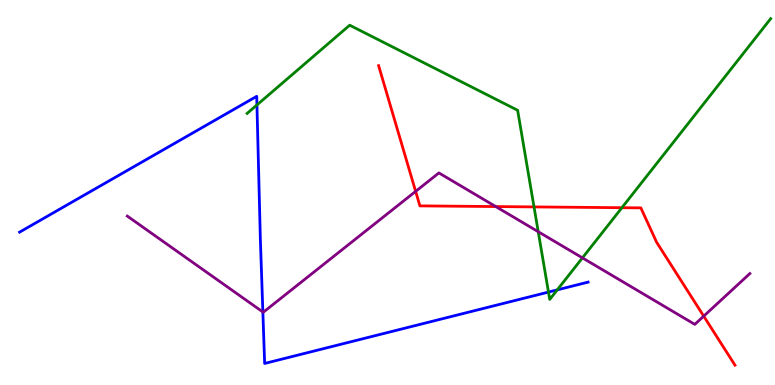[{'lines': ['blue', 'red'], 'intersections': []}, {'lines': ['green', 'red'], 'intersections': [{'x': 6.89, 'y': 4.63}, {'x': 8.02, 'y': 4.61}]}, {'lines': ['purple', 'red'], 'intersections': [{'x': 5.36, 'y': 5.03}, {'x': 6.4, 'y': 4.63}, {'x': 9.08, 'y': 1.79}]}, {'lines': ['blue', 'green'], 'intersections': [{'x': 3.32, 'y': 7.27}, {'x': 7.08, 'y': 2.41}, {'x': 7.19, 'y': 2.47}]}, {'lines': ['blue', 'purple'], 'intersections': [{'x': 3.39, 'y': 1.9}]}, {'lines': ['green', 'purple'], 'intersections': [{'x': 6.94, 'y': 3.98}, {'x': 7.52, 'y': 3.3}]}]